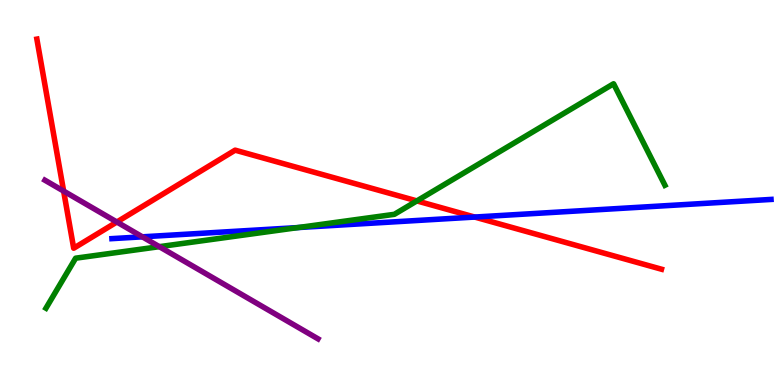[{'lines': ['blue', 'red'], 'intersections': [{'x': 6.13, 'y': 4.36}]}, {'lines': ['green', 'red'], 'intersections': [{'x': 5.38, 'y': 4.78}]}, {'lines': ['purple', 'red'], 'intersections': [{'x': 0.821, 'y': 5.04}, {'x': 1.51, 'y': 4.23}]}, {'lines': ['blue', 'green'], 'intersections': [{'x': 3.85, 'y': 4.09}]}, {'lines': ['blue', 'purple'], 'intersections': [{'x': 1.84, 'y': 3.85}]}, {'lines': ['green', 'purple'], 'intersections': [{'x': 2.06, 'y': 3.59}]}]